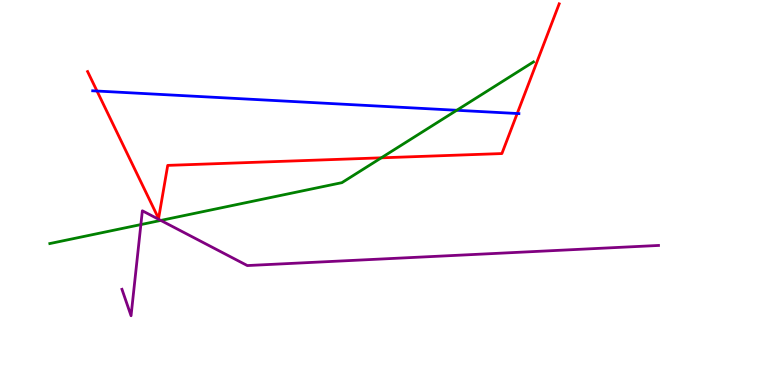[{'lines': ['blue', 'red'], 'intersections': [{'x': 1.25, 'y': 7.64}, {'x': 6.67, 'y': 7.05}]}, {'lines': ['green', 'red'], 'intersections': [{'x': 4.92, 'y': 5.9}]}, {'lines': ['purple', 'red'], 'intersections': []}, {'lines': ['blue', 'green'], 'intersections': [{'x': 5.89, 'y': 7.14}]}, {'lines': ['blue', 'purple'], 'intersections': []}, {'lines': ['green', 'purple'], 'intersections': [{'x': 1.82, 'y': 4.17}, {'x': 2.07, 'y': 4.27}]}]